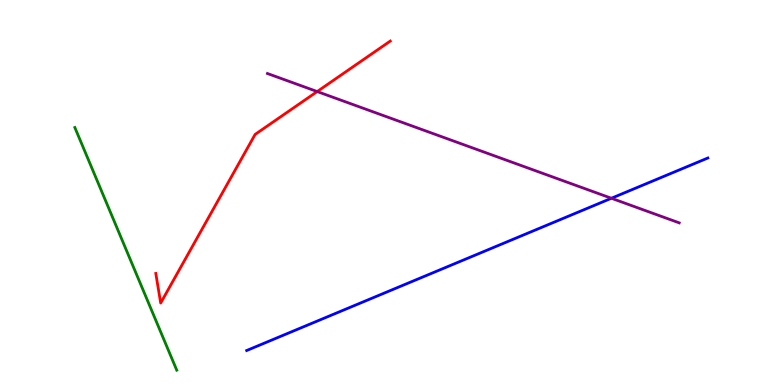[{'lines': ['blue', 'red'], 'intersections': []}, {'lines': ['green', 'red'], 'intersections': []}, {'lines': ['purple', 'red'], 'intersections': [{'x': 4.09, 'y': 7.62}]}, {'lines': ['blue', 'green'], 'intersections': []}, {'lines': ['blue', 'purple'], 'intersections': [{'x': 7.89, 'y': 4.85}]}, {'lines': ['green', 'purple'], 'intersections': []}]